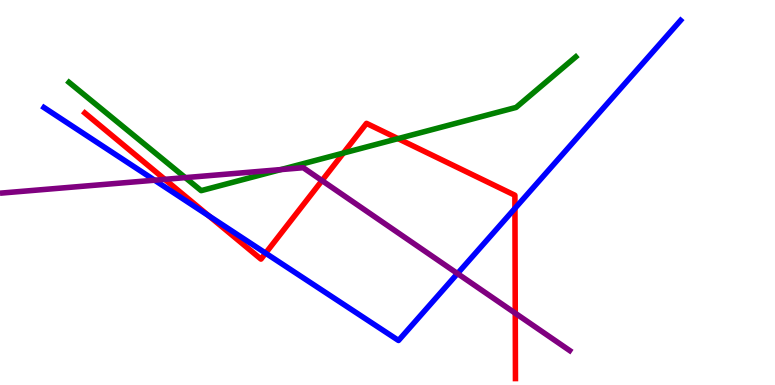[{'lines': ['blue', 'red'], 'intersections': [{'x': 2.69, 'y': 4.39}, {'x': 3.43, 'y': 3.42}, {'x': 6.64, 'y': 4.59}]}, {'lines': ['green', 'red'], 'intersections': [{'x': 4.43, 'y': 6.02}, {'x': 5.14, 'y': 6.4}]}, {'lines': ['purple', 'red'], 'intersections': [{'x': 2.13, 'y': 5.34}, {'x': 4.15, 'y': 5.31}, {'x': 6.65, 'y': 1.87}]}, {'lines': ['blue', 'green'], 'intersections': []}, {'lines': ['blue', 'purple'], 'intersections': [{'x': 1.99, 'y': 5.32}, {'x': 5.9, 'y': 2.89}]}, {'lines': ['green', 'purple'], 'intersections': [{'x': 2.39, 'y': 5.39}, {'x': 3.62, 'y': 5.59}]}]